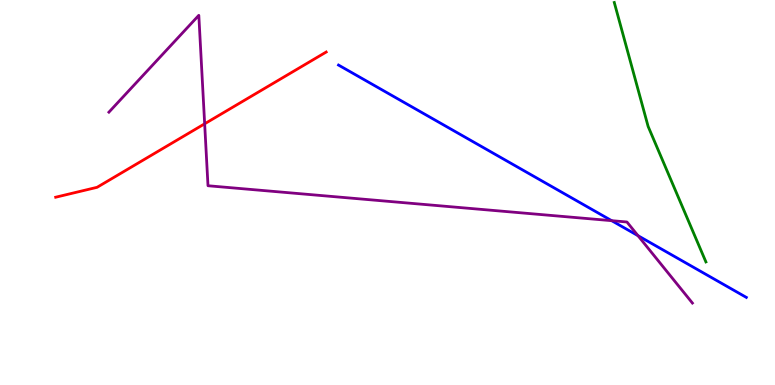[{'lines': ['blue', 'red'], 'intersections': []}, {'lines': ['green', 'red'], 'intersections': []}, {'lines': ['purple', 'red'], 'intersections': [{'x': 2.64, 'y': 6.78}]}, {'lines': ['blue', 'green'], 'intersections': []}, {'lines': ['blue', 'purple'], 'intersections': [{'x': 7.89, 'y': 4.27}, {'x': 8.23, 'y': 3.88}]}, {'lines': ['green', 'purple'], 'intersections': []}]